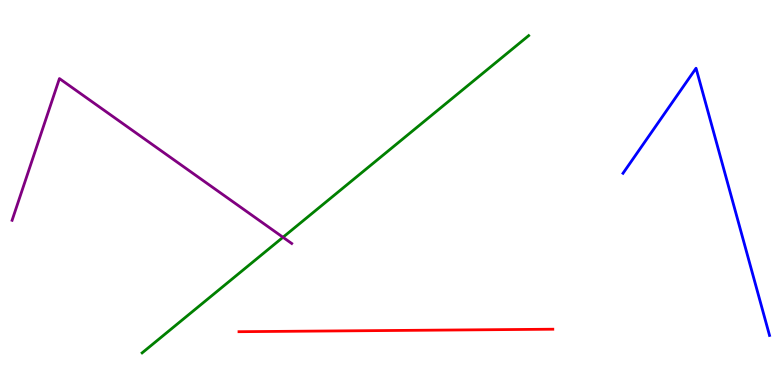[{'lines': ['blue', 'red'], 'intersections': []}, {'lines': ['green', 'red'], 'intersections': []}, {'lines': ['purple', 'red'], 'intersections': []}, {'lines': ['blue', 'green'], 'intersections': []}, {'lines': ['blue', 'purple'], 'intersections': []}, {'lines': ['green', 'purple'], 'intersections': [{'x': 3.65, 'y': 3.84}]}]